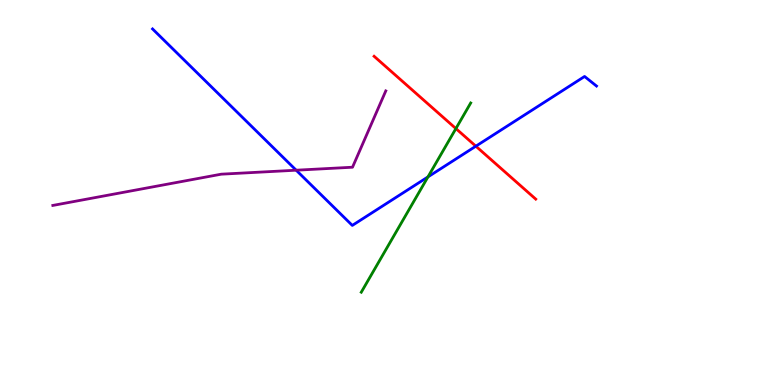[{'lines': ['blue', 'red'], 'intersections': [{'x': 6.14, 'y': 6.2}]}, {'lines': ['green', 'red'], 'intersections': [{'x': 5.88, 'y': 6.66}]}, {'lines': ['purple', 'red'], 'intersections': []}, {'lines': ['blue', 'green'], 'intersections': [{'x': 5.52, 'y': 5.4}]}, {'lines': ['blue', 'purple'], 'intersections': [{'x': 3.82, 'y': 5.58}]}, {'lines': ['green', 'purple'], 'intersections': []}]